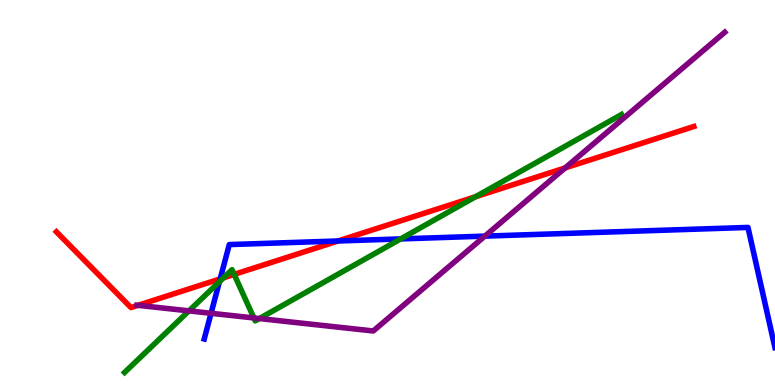[{'lines': ['blue', 'red'], 'intersections': [{'x': 2.84, 'y': 2.76}, {'x': 4.36, 'y': 3.74}]}, {'lines': ['green', 'red'], 'intersections': [{'x': 2.88, 'y': 2.78}, {'x': 3.02, 'y': 2.87}, {'x': 6.14, 'y': 4.89}]}, {'lines': ['purple', 'red'], 'intersections': [{'x': 1.78, 'y': 2.07}, {'x': 7.29, 'y': 5.64}]}, {'lines': ['blue', 'green'], 'intersections': [{'x': 2.83, 'y': 2.68}, {'x': 5.17, 'y': 3.79}]}, {'lines': ['blue', 'purple'], 'intersections': [{'x': 2.72, 'y': 1.86}, {'x': 6.26, 'y': 3.87}]}, {'lines': ['green', 'purple'], 'intersections': [{'x': 2.44, 'y': 1.93}, {'x': 3.28, 'y': 1.74}, {'x': 3.35, 'y': 1.73}]}]